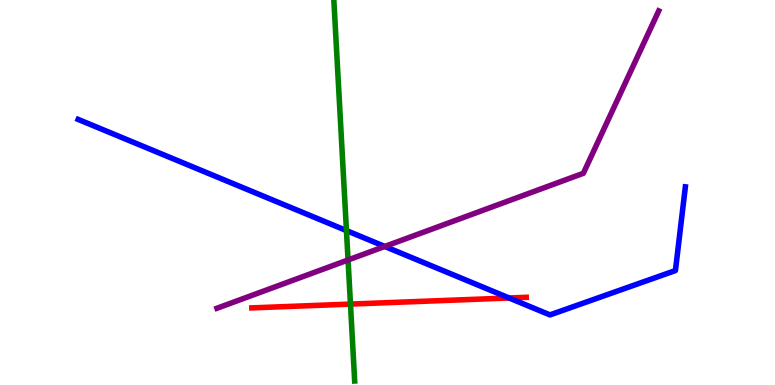[{'lines': ['blue', 'red'], 'intersections': [{'x': 6.57, 'y': 2.26}]}, {'lines': ['green', 'red'], 'intersections': [{'x': 4.52, 'y': 2.1}]}, {'lines': ['purple', 'red'], 'intersections': []}, {'lines': ['blue', 'green'], 'intersections': [{'x': 4.47, 'y': 4.01}]}, {'lines': ['blue', 'purple'], 'intersections': [{'x': 4.96, 'y': 3.6}]}, {'lines': ['green', 'purple'], 'intersections': [{'x': 4.49, 'y': 3.25}]}]